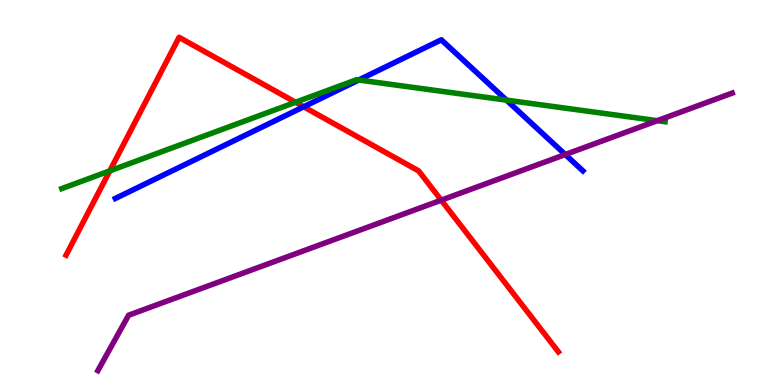[{'lines': ['blue', 'red'], 'intersections': [{'x': 3.92, 'y': 7.23}]}, {'lines': ['green', 'red'], 'intersections': [{'x': 1.42, 'y': 5.56}, {'x': 3.81, 'y': 7.34}]}, {'lines': ['purple', 'red'], 'intersections': [{'x': 5.69, 'y': 4.8}]}, {'lines': ['blue', 'green'], 'intersections': [{'x': 4.63, 'y': 7.92}, {'x': 6.54, 'y': 7.4}]}, {'lines': ['blue', 'purple'], 'intersections': [{'x': 7.29, 'y': 5.99}]}, {'lines': ['green', 'purple'], 'intersections': [{'x': 8.48, 'y': 6.87}]}]